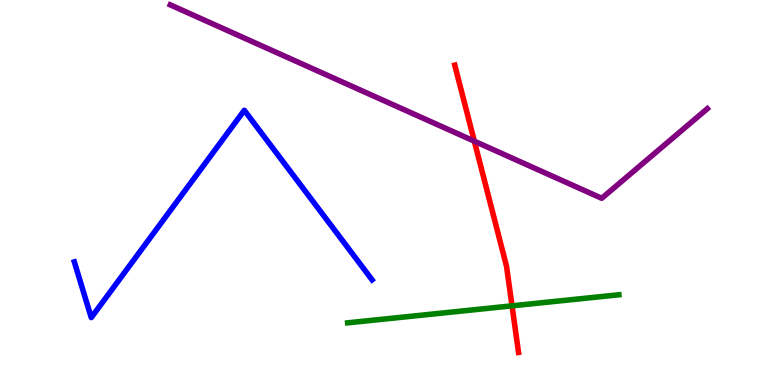[{'lines': ['blue', 'red'], 'intersections': []}, {'lines': ['green', 'red'], 'intersections': [{'x': 6.61, 'y': 2.06}]}, {'lines': ['purple', 'red'], 'intersections': [{'x': 6.12, 'y': 6.33}]}, {'lines': ['blue', 'green'], 'intersections': []}, {'lines': ['blue', 'purple'], 'intersections': []}, {'lines': ['green', 'purple'], 'intersections': []}]